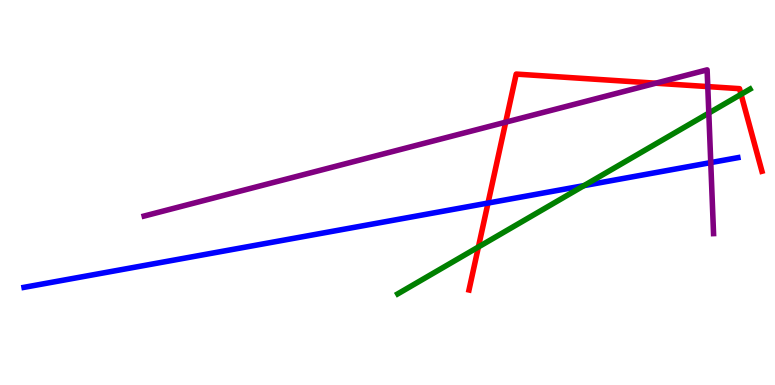[{'lines': ['blue', 'red'], 'intersections': [{'x': 6.3, 'y': 4.73}]}, {'lines': ['green', 'red'], 'intersections': [{'x': 6.17, 'y': 3.58}, {'x': 9.56, 'y': 7.55}]}, {'lines': ['purple', 'red'], 'intersections': [{'x': 6.53, 'y': 6.83}, {'x': 8.46, 'y': 7.84}, {'x': 9.13, 'y': 7.75}]}, {'lines': ['blue', 'green'], 'intersections': [{'x': 7.54, 'y': 5.18}]}, {'lines': ['blue', 'purple'], 'intersections': [{'x': 9.17, 'y': 5.78}]}, {'lines': ['green', 'purple'], 'intersections': [{'x': 9.15, 'y': 7.06}]}]